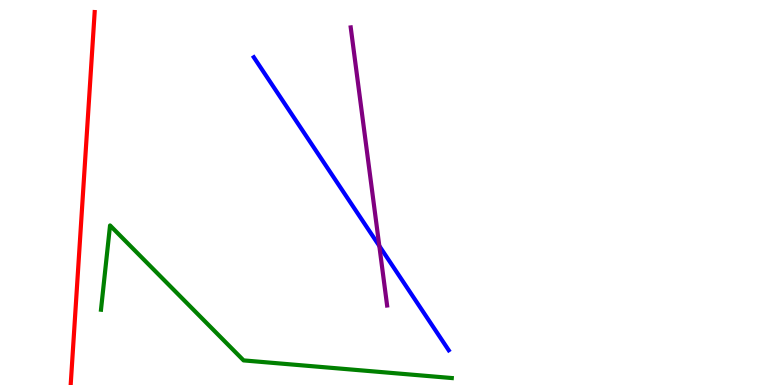[{'lines': ['blue', 'red'], 'intersections': []}, {'lines': ['green', 'red'], 'intersections': []}, {'lines': ['purple', 'red'], 'intersections': []}, {'lines': ['blue', 'green'], 'intersections': []}, {'lines': ['blue', 'purple'], 'intersections': [{'x': 4.89, 'y': 3.61}]}, {'lines': ['green', 'purple'], 'intersections': []}]